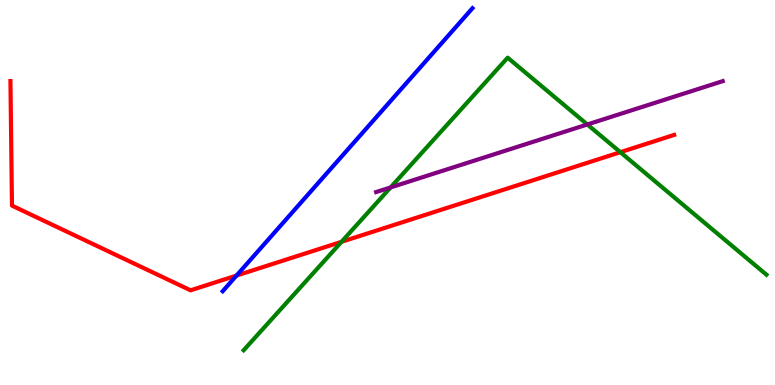[{'lines': ['blue', 'red'], 'intersections': [{'x': 3.05, 'y': 2.84}]}, {'lines': ['green', 'red'], 'intersections': [{'x': 4.41, 'y': 3.72}, {'x': 8.0, 'y': 6.05}]}, {'lines': ['purple', 'red'], 'intersections': []}, {'lines': ['blue', 'green'], 'intersections': []}, {'lines': ['blue', 'purple'], 'intersections': []}, {'lines': ['green', 'purple'], 'intersections': [{'x': 5.04, 'y': 5.13}, {'x': 7.58, 'y': 6.77}]}]